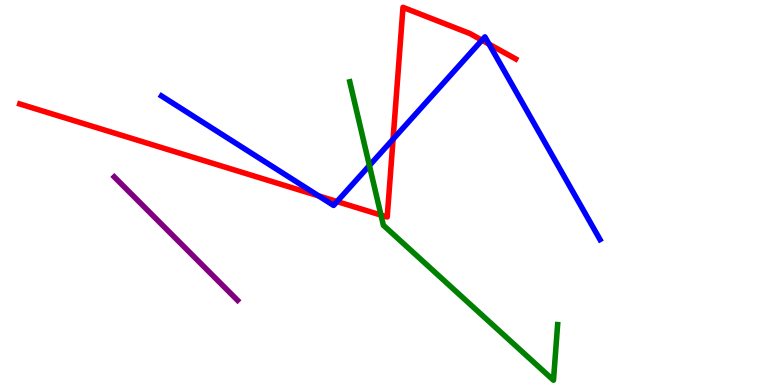[{'lines': ['blue', 'red'], 'intersections': [{'x': 4.11, 'y': 4.91}, {'x': 4.35, 'y': 4.76}, {'x': 5.07, 'y': 6.39}, {'x': 6.22, 'y': 8.96}, {'x': 6.31, 'y': 8.85}]}, {'lines': ['green', 'red'], 'intersections': [{'x': 4.92, 'y': 4.41}]}, {'lines': ['purple', 'red'], 'intersections': []}, {'lines': ['blue', 'green'], 'intersections': [{'x': 4.77, 'y': 5.7}]}, {'lines': ['blue', 'purple'], 'intersections': []}, {'lines': ['green', 'purple'], 'intersections': []}]